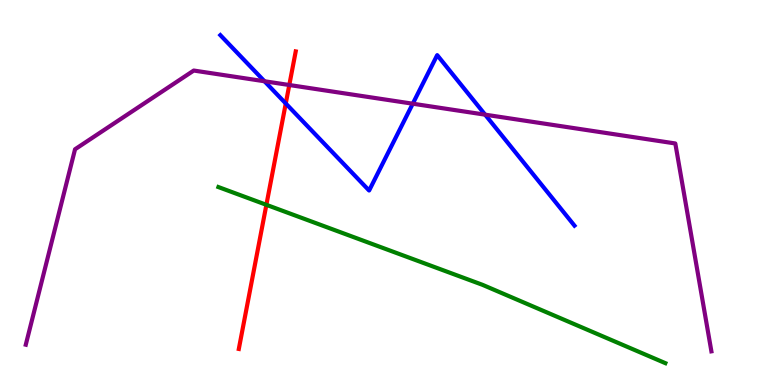[{'lines': ['blue', 'red'], 'intersections': [{'x': 3.69, 'y': 7.31}]}, {'lines': ['green', 'red'], 'intersections': [{'x': 3.44, 'y': 4.68}]}, {'lines': ['purple', 'red'], 'intersections': [{'x': 3.73, 'y': 7.79}]}, {'lines': ['blue', 'green'], 'intersections': []}, {'lines': ['blue', 'purple'], 'intersections': [{'x': 3.41, 'y': 7.89}, {'x': 5.33, 'y': 7.31}, {'x': 6.26, 'y': 7.02}]}, {'lines': ['green', 'purple'], 'intersections': []}]